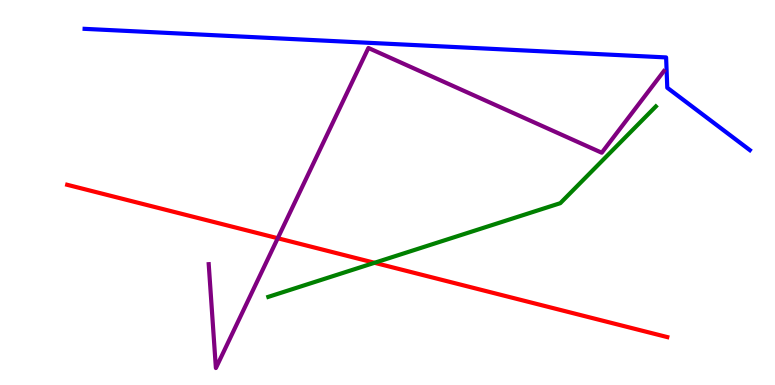[{'lines': ['blue', 'red'], 'intersections': []}, {'lines': ['green', 'red'], 'intersections': [{'x': 4.83, 'y': 3.17}]}, {'lines': ['purple', 'red'], 'intersections': [{'x': 3.58, 'y': 3.81}]}, {'lines': ['blue', 'green'], 'intersections': []}, {'lines': ['blue', 'purple'], 'intersections': []}, {'lines': ['green', 'purple'], 'intersections': []}]